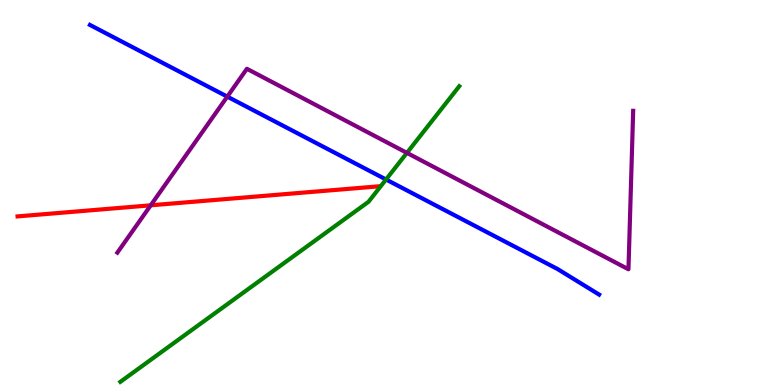[{'lines': ['blue', 'red'], 'intersections': []}, {'lines': ['green', 'red'], 'intersections': []}, {'lines': ['purple', 'red'], 'intersections': [{'x': 1.94, 'y': 4.67}]}, {'lines': ['blue', 'green'], 'intersections': [{'x': 4.98, 'y': 5.34}]}, {'lines': ['blue', 'purple'], 'intersections': [{'x': 2.93, 'y': 7.49}]}, {'lines': ['green', 'purple'], 'intersections': [{'x': 5.25, 'y': 6.03}]}]